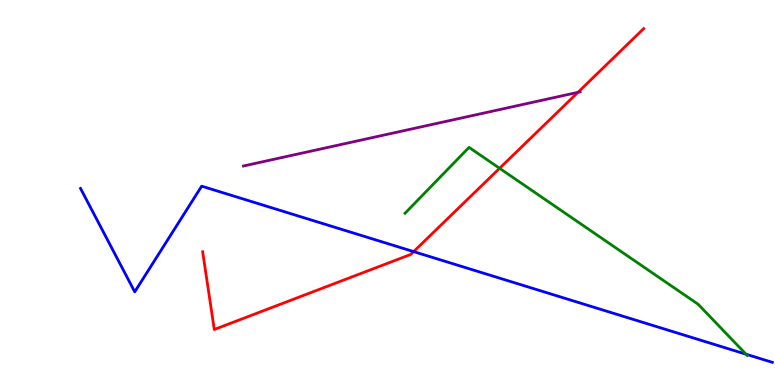[{'lines': ['blue', 'red'], 'intersections': [{'x': 5.34, 'y': 3.46}]}, {'lines': ['green', 'red'], 'intersections': [{'x': 6.45, 'y': 5.63}]}, {'lines': ['purple', 'red'], 'intersections': [{'x': 7.46, 'y': 7.6}]}, {'lines': ['blue', 'green'], 'intersections': [{'x': 9.63, 'y': 0.799}]}, {'lines': ['blue', 'purple'], 'intersections': []}, {'lines': ['green', 'purple'], 'intersections': []}]